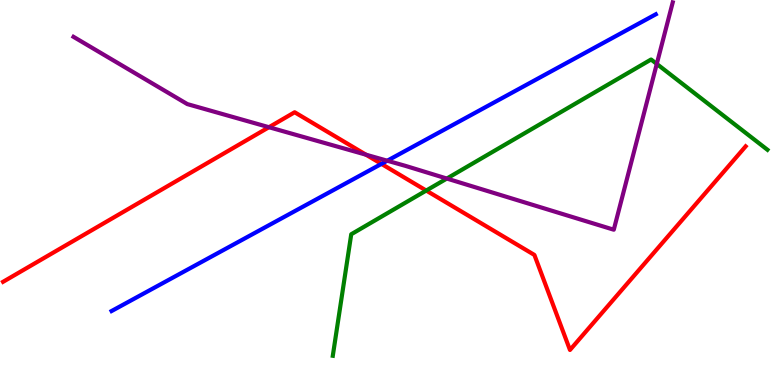[{'lines': ['blue', 'red'], 'intersections': [{'x': 4.92, 'y': 5.74}]}, {'lines': ['green', 'red'], 'intersections': [{'x': 5.5, 'y': 5.05}]}, {'lines': ['purple', 'red'], 'intersections': [{'x': 3.47, 'y': 6.7}, {'x': 4.72, 'y': 5.98}]}, {'lines': ['blue', 'green'], 'intersections': []}, {'lines': ['blue', 'purple'], 'intersections': [{'x': 5.0, 'y': 5.83}]}, {'lines': ['green', 'purple'], 'intersections': [{'x': 5.77, 'y': 5.36}, {'x': 8.47, 'y': 8.34}]}]